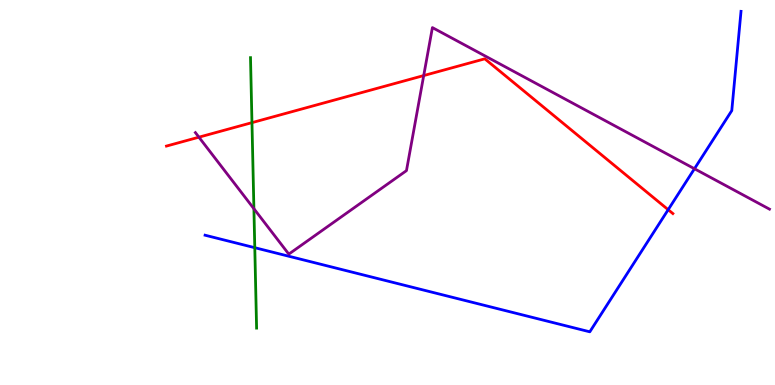[{'lines': ['blue', 'red'], 'intersections': [{'x': 8.62, 'y': 4.55}]}, {'lines': ['green', 'red'], 'intersections': [{'x': 3.25, 'y': 6.81}]}, {'lines': ['purple', 'red'], 'intersections': [{'x': 2.57, 'y': 6.44}, {'x': 5.47, 'y': 8.04}]}, {'lines': ['blue', 'green'], 'intersections': [{'x': 3.29, 'y': 3.57}]}, {'lines': ['blue', 'purple'], 'intersections': [{'x': 8.96, 'y': 5.62}]}, {'lines': ['green', 'purple'], 'intersections': [{'x': 3.28, 'y': 4.58}]}]